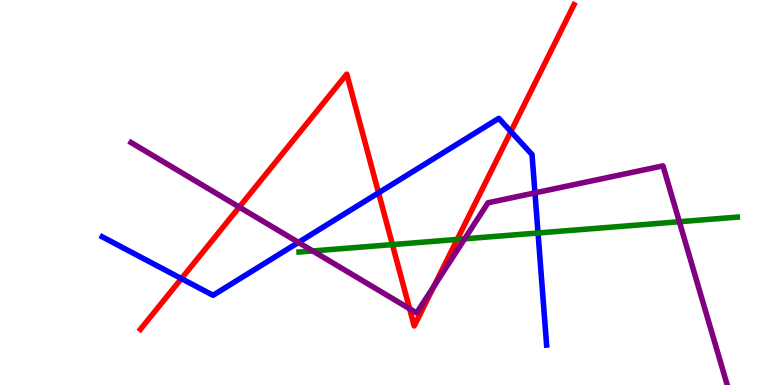[{'lines': ['blue', 'red'], 'intersections': [{'x': 2.34, 'y': 2.76}, {'x': 4.88, 'y': 4.99}, {'x': 6.59, 'y': 6.58}]}, {'lines': ['green', 'red'], 'intersections': [{'x': 5.06, 'y': 3.65}, {'x': 5.9, 'y': 3.78}]}, {'lines': ['purple', 'red'], 'intersections': [{'x': 3.09, 'y': 4.62}, {'x': 5.29, 'y': 1.98}, {'x': 5.6, 'y': 2.57}]}, {'lines': ['blue', 'green'], 'intersections': [{'x': 6.94, 'y': 3.95}]}, {'lines': ['blue', 'purple'], 'intersections': [{'x': 3.85, 'y': 3.7}, {'x': 6.9, 'y': 4.99}]}, {'lines': ['green', 'purple'], 'intersections': [{'x': 4.04, 'y': 3.48}, {'x': 6.0, 'y': 3.8}, {'x': 8.77, 'y': 4.24}]}]